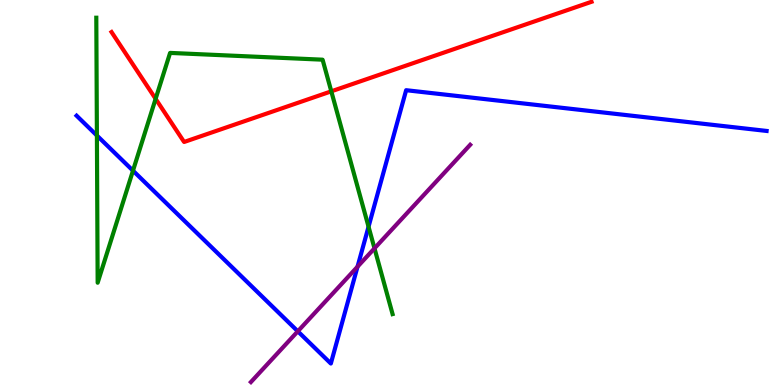[{'lines': ['blue', 'red'], 'intersections': []}, {'lines': ['green', 'red'], 'intersections': [{'x': 2.01, 'y': 7.43}, {'x': 4.27, 'y': 7.63}]}, {'lines': ['purple', 'red'], 'intersections': []}, {'lines': ['blue', 'green'], 'intersections': [{'x': 1.25, 'y': 6.48}, {'x': 1.72, 'y': 5.57}, {'x': 4.76, 'y': 4.11}]}, {'lines': ['blue', 'purple'], 'intersections': [{'x': 3.84, 'y': 1.39}, {'x': 4.61, 'y': 3.07}]}, {'lines': ['green', 'purple'], 'intersections': [{'x': 4.83, 'y': 3.55}]}]